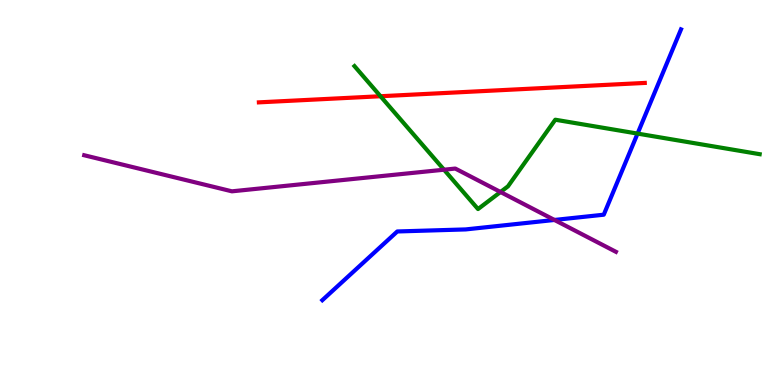[{'lines': ['blue', 'red'], 'intersections': []}, {'lines': ['green', 'red'], 'intersections': [{'x': 4.91, 'y': 7.5}]}, {'lines': ['purple', 'red'], 'intersections': []}, {'lines': ['blue', 'green'], 'intersections': [{'x': 8.23, 'y': 6.53}]}, {'lines': ['blue', 'purple'], 'intersections': [{'x': 7.15, 'y': 4.29}]}, {'lines': ['green', 'purple'], 'intersections': [{'x': 5.73, 'y': 5.59}, {'x': 6.46, 'y': 5.01}]}]